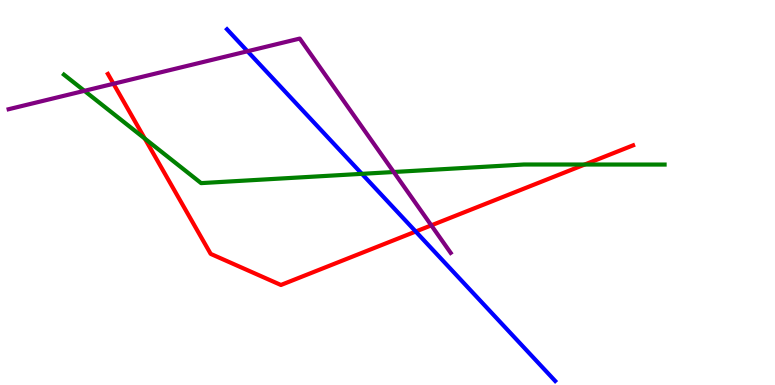[{'lines': ['blue', 'red'], 'intersections': [{'x': 5.36, 'y': 3.99}]}, {'lines': ['green', 'red'], 'intersections': [{'x': 1.87, 'y': 6.4}, {'x': 7.54, 'y': 5.73}]}, {'lines': ['purple', 'red'], 'intersections': [{'x': 1.46, 'y': 7.82}, {'x': 5.57, 'y': 4.15}]}, {'lines': ['blue', 'green'], 'intersections': [{'x': 4.67, 'y': 5.48}]}, {'lines': ['blue', 'purple'], 'intersections': [{'x': 3.19, 'y': 8.67}]}, {'lines': ['green', 'purple'], 'intersections': [{'x': 1.09, 'y': 7.64}, {'x': 5.08, 'y': 5.53}]}]